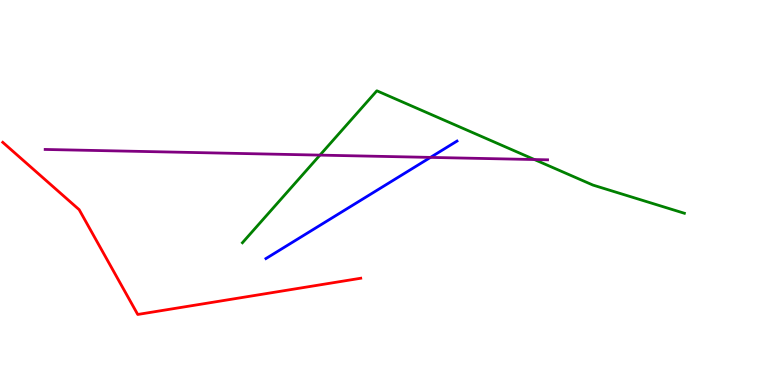[{'lines': ['blue', 'red'], 'intersections': []}, {'lines': ['green', 'red'], 'intersections': []}, {'lines': ['purple', 'red'], 'intersections': []}, {'lines': ['blue', 'green'], 'intersections': []}, {'lines': ['blue', 'purple'], 'intersections': [{'x': 5.55, 'y': 5.91}]}, {'lines': ['green', 'purple'], 'intersections': [{'x': 4.13, 'y': 5.97}, {'x': 6.9, 'y': 5.86}]}]